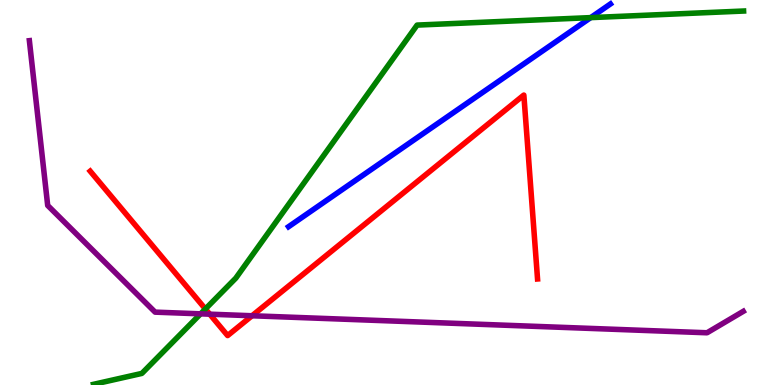[{'lines': ['blue', 'red'], 'intersections': []}, {'lines': ['green', 'red'], 'intersections': [{'x': 2.65, 'y': 1.97}]}, {'lines': ['purple', 'red'], 'intersections': [{'x': 2.71, 'y': 1.84}, {'x': 3.25, 'y': 1.8}]}, {'lines': ['blue', 'green'], 'intersections': [{'x': 7.62, 'y': 9.54}]}, {'lines': ['blue', 'purple'], 'intersections': []}, {'lines': ['green', 'purple'], 'intersections': [{'x': 2.59, 'y': 1.85}]}]